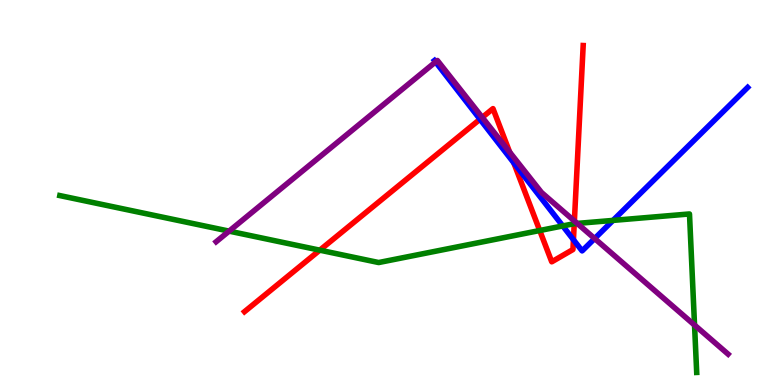[{'lines': ['blue', 'red'], 'intersections': [{'x': 6.19, 'y': 6.9}, {'x': 6.63, 'y': 5.77}, {'x': 7.4, 'y': 3.77}]}, {'lines': ['green', 'red'], 'intersections': [{'x': 4.13, 'y': 3.5}, {'x': 6.96, 'y': 4.01}, {'x': 7.41, 'y': 4.19}]}, {'lines': ['purple', 'red'], 'intersections': [{'x': 6.22, 'y': 6.95}, {'x': 6.58, 'y': 6.05}, {'x': 7.41, 'y': 4.26}]}, {'lines': ['blue', 'green'], 'intersections': [{'x': 7.26, 'y': 4.13}, {'x': 7.91, 'y': 4.28}]}, {'lines': ['blue', 'purple'], 'intersections': [{'x': 5.62, 'y': 8.39}, {'x': 7.67, 'y': 3.8}]}, {'lines': ['green', 'purple'], 'intersections': [{'x': 2.96, 'y': 4.0}, {'x': 7.45, 'y': 4.2}, {'x': 8.96, 'y': 1.56}]}]